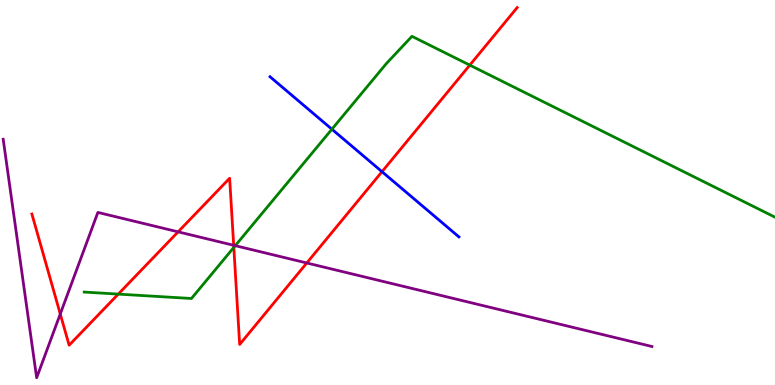[{'lines': ['blue', 'red'], 'intersections': [{'x': 4.93, 'y': 5.54}]}, {'lines': ['green', 'red'], 'intersections': [{'x': 1.53, 'y': 2.36}, {'x': 3.02, 'y': 3.57}, {'x': 6.06, 'y': 8.31}]}, {'lines': ['purple', 'red'], 'intersections': [{'x': 0.778, 'y': 1.84}, {'x': 2.3, 'y': 3.98}, {'x': 3.02, 'y': 3.63}, {'x': 3.96, 'y': 3.17}]}, {'lines': ['blue', 'green'], 'intersections': [{'x': 4.28, 'y': 6.64}]}, {'lines': ['blue', 'purple'], 'intersections': []}, {'lines': ['green', 'purple'], 'intersections': [{'x': 3.04, 'y': 3.62}]}]